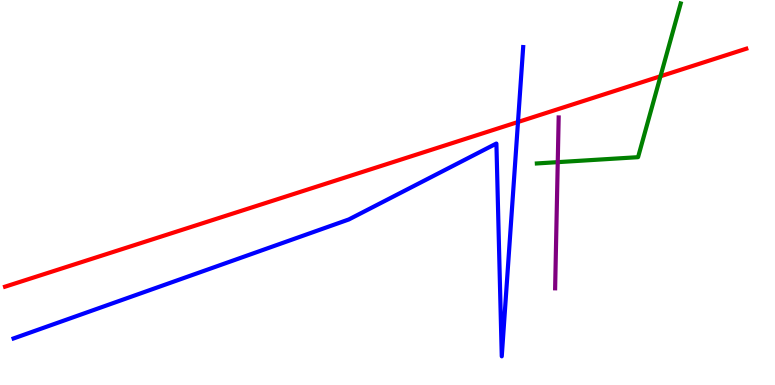[{'lines': ['blue', 'red'], 'intersections': [{'x': 6.68, 'y': 6.83}]}, {'lines': ['green', 'red'], 'intersections': [{'x': 8.52, 'y': 8.02}]}, {'lines': ['purple', 'red'], 'intersections': []}, {'lines': ['blue', 'green'], 'intersections': []}, {'lines': ['blue', 'purple'], 'intersections': []}, {'lines': ['green', 'purple'], 'intersections': [{'x': 7.2, 'y': 5.79}]}]